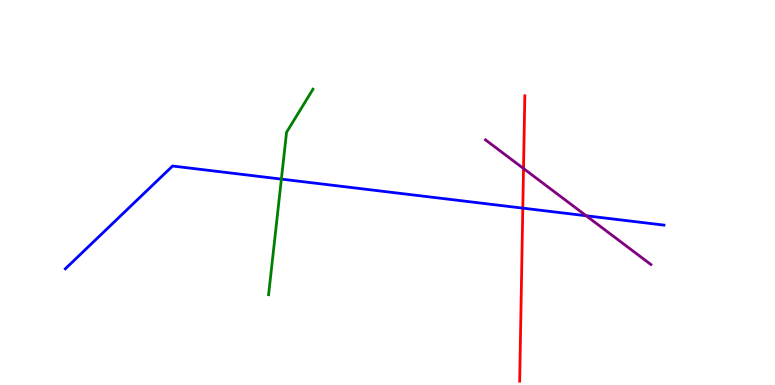[{'lines': ['blue', 'red'], 'intersections': [{'x': 6.75, 'y': 4.59}]}, {'lines': ['green', 'red'], 'intersections': []}, {'lines': ['purple', 'red'], 'intersections': [{'x': 6.76, 'y': 5.62}]}, {'lines': ['blue', 'green'], 'intersections': [{'x': 3.63, 'y': 5.35}]}, {'lines': ['blue', 'purple'], 'intersections': [{'x': 7.56, 'y': 4.4}]}, {'lines': ['green', 'purple'], 'intersections': []}]